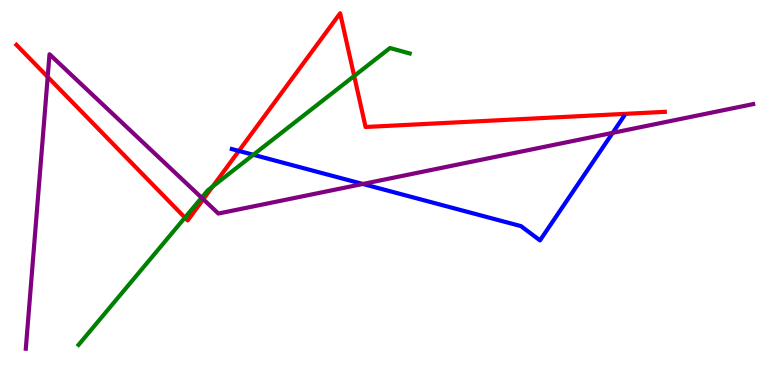[{'lines': ['blue', 'red'], 'intersections': [{'x': 3.08, 'y': 6.08}]}, {'lines': ['green', 'red'], 'intersections': [{'x': 2.39, 'y': 4.35}, {'x': 2.74, 'y': 5.15}, {'x': 4.57, 'y': 8.03}]}, {'lines': ['purple', 'red'], 'intersections': [{'x': 0.615, 'y': 8.0}, {'x': 2.62, 'y': 4.82}]}, {'lines': ['blue', 'green'], 'intersections': [{'x': 3.27, 'y': 5.98}]}, {'lines': ['blue', 'purple'], 'intersections': [{'x': 4.68, 'y': 5.22}, {'x': 7.91, 'y': 6.55}]}, {'lines': ['green', 'purple'], 'intersections': [{'x': 2.6, 'y': 4.87}]}]